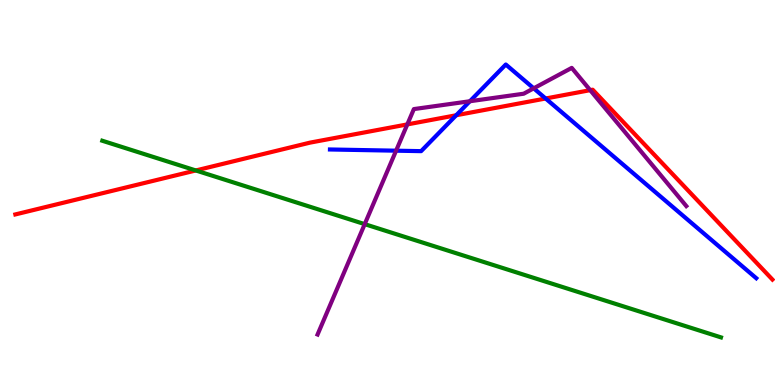[{'lines': ['blue', 'red'], 'intersections': [{'x': 5.89, 'y': 7.01}, {'x': 7.04, 'y': 7.44}]}, {'lines': ['green', 'red'], 'intersections': [{'x': 2.53, 'y': 5.57}]}, {'lines': ['purple', 'red'], 'intersections': [{'x': 5.26, 'y': 6.77}, {'x': 7.62, 'y': 7.66}]}, {'lines': ['blue', 'green'], 'intersections': []}, {'lines': ['blue', 'purple'], 'intersections': [{'x': 5.11, 'y': 6.09}, {'x': 6.06, 'y': 7.37}, {'x': 6.89, 'y': 7.71}]}, {'lines': ['green', 'purple'], 'intersections': [{'x': 4.71, 'y': 4.18}]}]